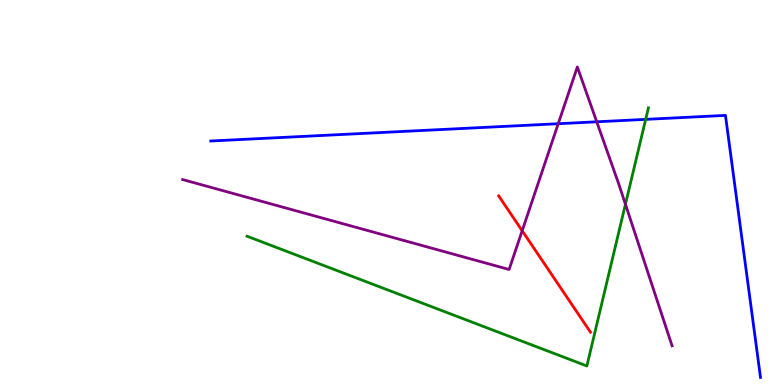[{'lines': ['blue', 'red'], 'intersections': []}, {'lines': ['green', 'red'], 'intersections': []}, {'lines': ['purple', 'red'], 'intersections': [{'x': 6.74, 'y': 4.01}]}, {'lines': ['blue', 'green'], 'intersections': [{'x': 8.33, 'y': 6.9}]}, {'lines': ['blue', 'purple'], 'intersections': [{'x': 7.2, 'y': 6.79}, {'x': 7.7, 'y': 6.84}]}, {'lines': ['green', 'purple'], 'intersections': [{'x': 8.07, 'y': 4.69}]}]